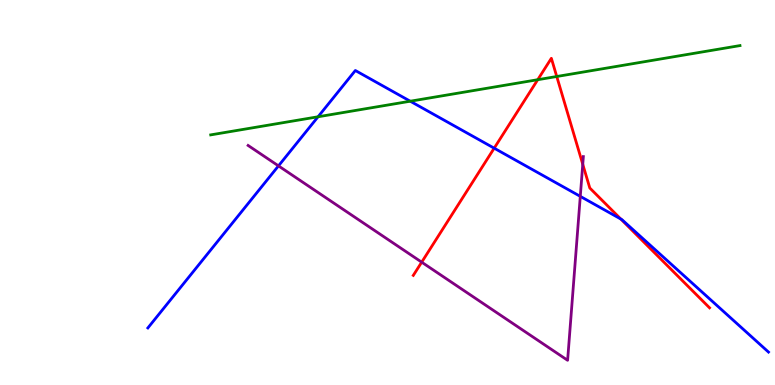[{'lines': ['blue', 'red'], 'intersections': [{'x': 6.38, 'y': 6.15}, {'x': 8.01, 'y': 4.31}]}, {'lines': ['green', 'red'], 'intersections': [{'x': 6.94, 'y': 7.93}, {'x': 7.18, 'y': 8.01}]}, {'lines': ['purple', 'red'], 'intersections': [{'x': 5.44, 'y': 3.19}, {'x': 7.52, 'y': 5.73}]}, {'lines': ['blue', 'green'], 'intersections': [{'x': 4.1, 'y': 6.97}, {'x': 5.29, 'y': 7.37}]}, {'lines': ['blue', 'purple'], 'intersections': [{'x': 3.59, 'y': 5.69}, {'x': 7.49, 'y': 4.9}]}, {'lines': ['green', 'purple'], 'intersections': []}]